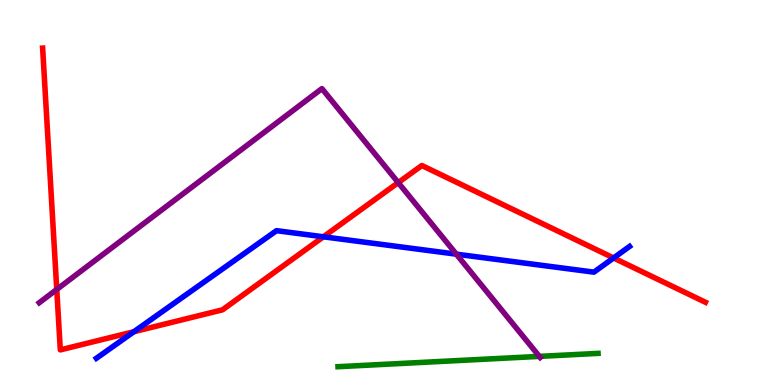[{'lines': ['blue', 'red'], 'intersections': [{'x': 1.73, 'y': 1.38}, {'x': 4.17, 'y': 3.85}, {'x': 7.92, 'y': 3.3}]}, {'lines': ['green', 'red'], 'intersections': []}, {'lines': ['purple', 'red'], 'intersections': [{'x': 0.732, 'y': 2.48}, {'x': 5.14, 'y': 5.26}]}, {'lines': ['blue', 'green'], 'intersections': []}, {'lines': ['blue', 'purple'], 'intersections': [{'x': 5.89, 'y': 3.4}]}, {'lines': ['green', 'purple'], 'intersections': [{'x': 6.96, 'y': 0.743}]}]